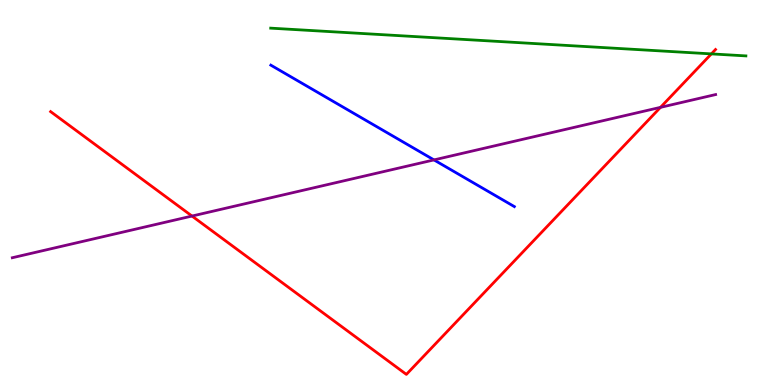[{'lines': ['blue', 'red'], 'intersections': []}, {'lines': ['green', 'red'], 'intersections': [{'x': 9.18, 'y': 8.6}]}, {'lines': ['purple', 'red'], 'intersections': [{'x': 2.48, 'y': 4.39}, {'x': 8.52, 'y': 7.21}]}, {'lines': ['blue', 'green'], 'intersections': []}, {'lines': ['blue', 'purple'], 'intersections': [{'x': 5.6, 'y': 5.85}]}, {'lines': ['green', 'purple'], 'intersections': []}]